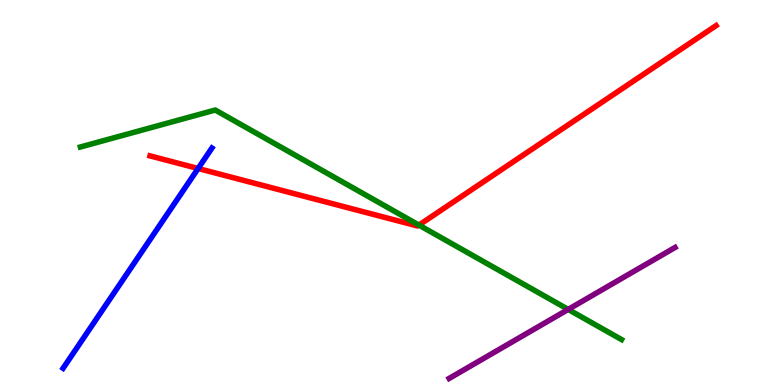[{'lines': ['blue', 'red'], 'intersections': [{'x': 2.56, 'y': 5.62}]}, {'lines': ['green', 'red'], 'intersections': [{'x': 5.41, 'y': 4.15}]}, {'lines': ['purple', 'red'], 'intersections': []}, {'lines': ['blue', 'green'], 'intersections': []}, {'lines': ['blue', 'purple'], 'intersections': []}, {'lines': ['green', 'purple'], 'intersections': [{'x': 7.33, 'y': 1.96}]}]